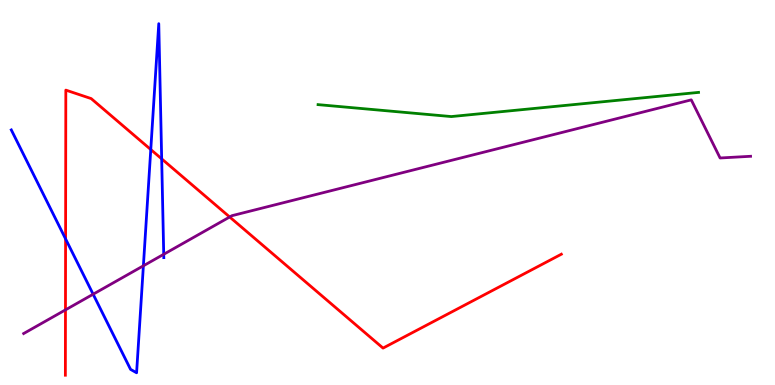[{'lines': ['blue', 'red'], 'intersections': [{'x': 0.846, 'y': 3.79}, {'x': 1.95, 'y': 6.12}, {'x': 2.09, 'y': 5.87}]}, {'lines': ['green', 'red'], 'intersections': []}, {'lines': ['purple', 'red'], 'intersections': [{'x': 0.845, 'y': 1.95}, {'x': 2.96, 'y': 4.36}]}, {'lines': ['blue', 'green'], 'intersections': []}, {'lines': ['blue', 'purple'], 'intersections': [{'x': 1.2, 'y': 2.36}, {'x': 1.85, 'y': 3.1}, {'x': 2.11, 'y': 3.4}]}, {'lines': ['green', 'purple'], 'intersections': []}]